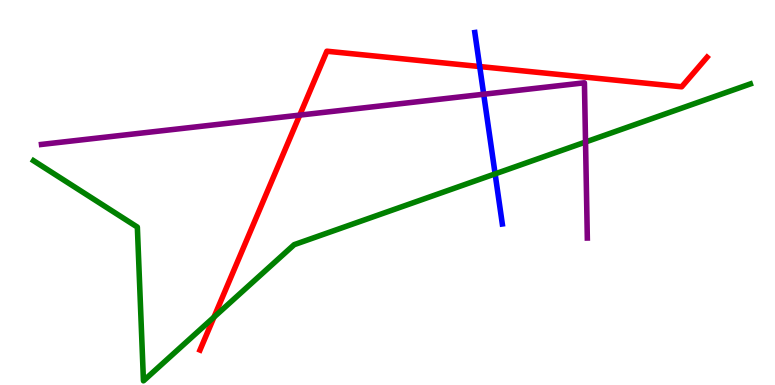[{'lines': ['blue', 'red'], 'intersections': [{'x': 6.19, 'y': 8.27}]}, {'lines': ['green', 'red'], 'intersections': [{'x': 2.76, 'y': 1.76}]}, {'lines': ['purple', 'red'], 'intersections': [{'x': 3.87, 'y': 7.01}]}, {'lines': ['blue', 'green'], 'intersections': [{'x': 6.39, 'y': 5.48}]}, {'lines': ['blue', 'purple'], 'intersections': [{'x': 6.24, 'y': 7.55}]}, {'lines': ['green', 'purple'], 'intersections': [{'x': 7.56, 'y': 6.31}]}]